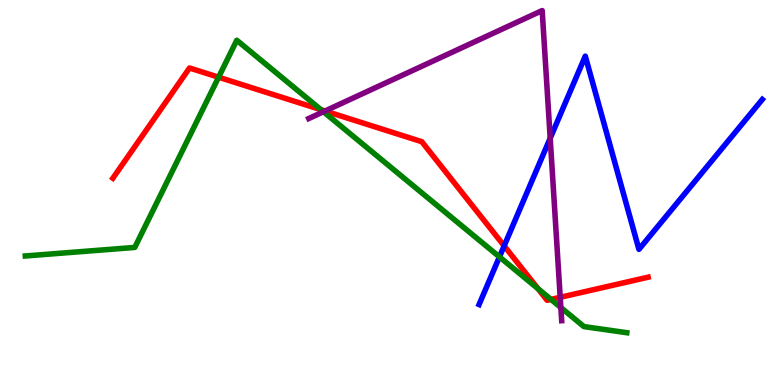[{'lines': ['blue', 'red'], 'intersections': [{'x': 6.51, 'y': 3.61}]}, {'lines': ['green', 'red'], 'intersections': [{'x': 2.82, 'y': 7.99}, {'x': 4.14, 'y': 7.15}, {'x': 6.94, 'y': 2.5}, {'x': 7.11, 'y': 2.22}]}, {'lines': ['purple', 'red'], 'intersections': [{'x': 4.19, 'y': 7.12}, {'x': 7.23, 'y': 2.28}]}, {'lines': ['blue', 'green'], 'intersections': [{'x': 6.44, 'y': 3.33}]}, {'lines': ['blue', 'purple'], 'intersections': [{'x': 7.1, 'y': 6.41}]}, {'lines': ['green', 'purple'], 'intersections': [{'x': 4.17, 'y': 7.1}, {'x': 7.24, 'y': 2.01}]}]